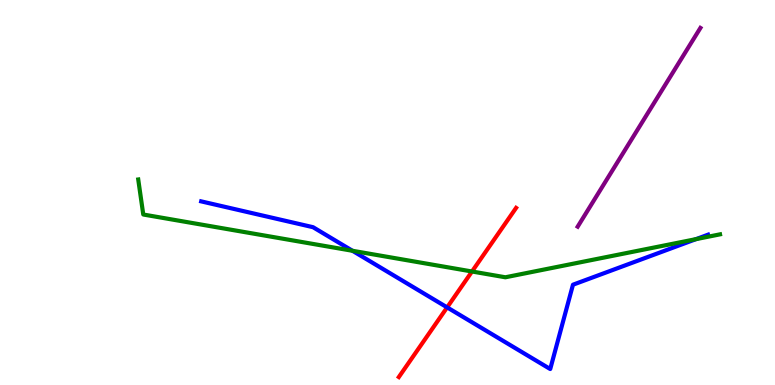[{'lines': ['blue', 'red'], 'intersections': [{'x': 5.77, 'y': 2.02}]}, {'lines': ['green', 'red'], 'intersections': [{'x': 6.09, 'y': 2.95}]}, {'lines': ['purple', 'red'], 'intersections': []}, {'lines': ['blue', 'green'], 'intersections': [{'x': 4.55, 'y': 3.49}, {'x': 8.98, 'y': 3.79}]}, {'lines': ['blue', 'purple'], 'intersections': []}, {'lines': ['green', 'purple'], 'intersections': []}]